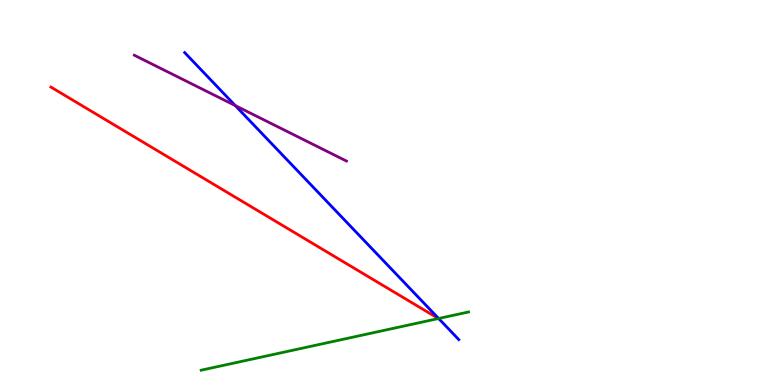[{'lines': ['blue', 'red'], 'intersections': []}, {'lines': ['green', 'red'], 'intersections': [{'x': 5.66, 'y': 1.73}]}, {'lines': ['purple', 'red'], 'intersections': []}, {'lines': ['blue', 'green'], 'intersections': [{'x': 5.66, 'y': 1.73}]}, {'lines': ['blue', 'purple'], 'intersections': [{'x': 3.04, 'y': 7.26}]}, {'lines': ['green', 'purple'], 'intersections': []}]